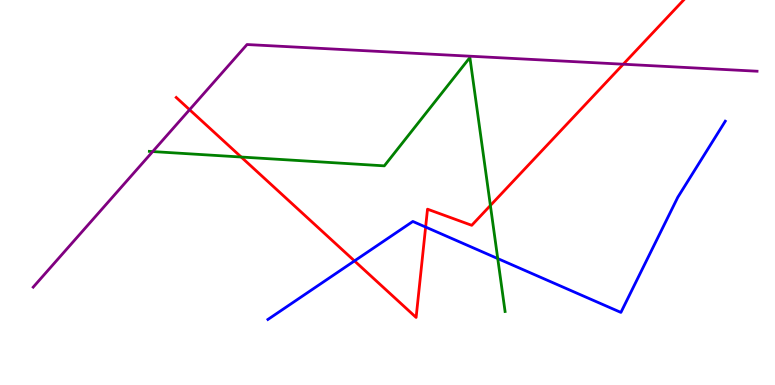[{'lines': ['blue', 'red'], 'intersections': [{'x': 4.57, 'y': 3.22}, {'x': 5.49, 'y': 4.1}]}, {'lines': ['green', 'red'], 'intersections': [{'x': 3.11, 'y': 5.92}, {'x': 6.33, 'y': 4.66}]}, {'lines': ['purple', 'red'], 'intersections': [{'x': 2.45, 'y': 7.15}, {'x': 8.04, 'y': 8.33}]}, {'lines': ['blue', 'green'], 'intersections': [{'x': 6.42, 'y': 3.28}]}, {'lines': ['blue', 'purple'], 'intersections': []}, {'lines': ['green', 'purple'], 'intersections': [{'x': 1.97, 'y': 6.06}]}]